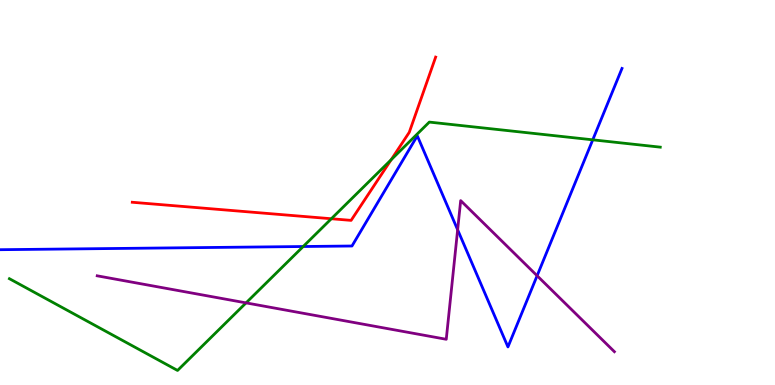[{'lines': ['blue', 'red'], 'intersections': []}, {'lines': ['green', 'red'], 'intersections': [{'x': 4.28, 'y': 4.32}, {'x': 5.05, 'y': 5.85}]}, {'lines': ['purple', 'red'], 'intersections': []}, {'lines': ['blue', 'green'], 'intersections': [{'x': 3.91, 'y': 3.6}, {'x': 7.65, 'y': 6.37}]}, {'lines': ['blue', 'purple'], 'intersections': [{'x': 5.91, 'y': 4.03}, {'x': 6.93, 'y': 2.84}]}, {'lines': ['green', 'purple'], 'intersections': [{'x': 3.17, 'y': 2.13}]}]